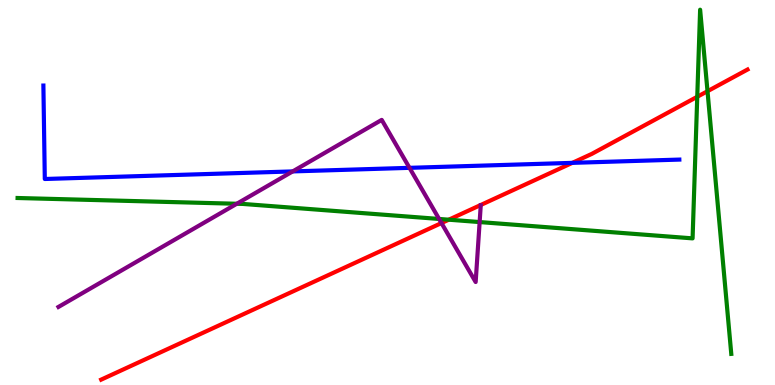[{'lines': ['blue', 'red'], 'intersections': [{'x': 7.38, 'y': 5.77}]}, {'lines': ['green', 'red'], 'intersections': [{'x': 5.79, 'y': 4.29}, {'x': 9.0, 'y': 7.49}, {'x': 9.13, 'y': 7.63}]}, {'lines': ['purple', 'red'], 'intersections': [{'x': 5.7, 'y': 4.21}]}, {'lines': ['blue', 'green'], 'intersections': []}, {'lines': ['blue', 'purple'], 'intersections': [{'x': 3.78, 'y': 5.55}, {'x': 5.28, 'y': 5.64}]}, {'lines': ['green', 'purple'], 'intersections': [{'x': 3.06, 'y': 4.71}, {'x': 5.67, 'y': 4.31}, {'x': 6.19, 'y': 4.23}]}]